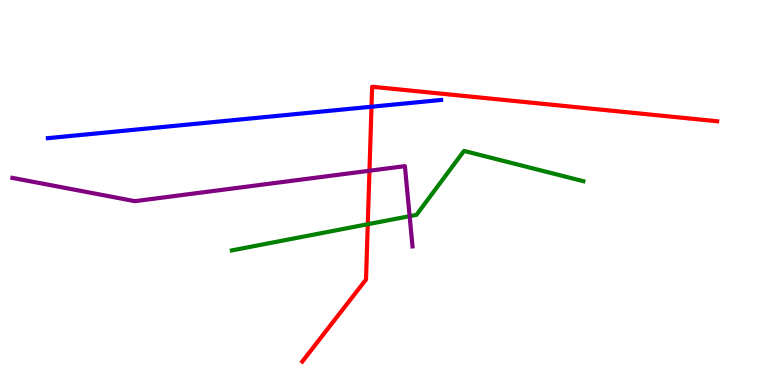[{'lines': ['blue', 'red'], 'intersections': [{'x': 4.79, 'y': 7.23}]}, {'lines': ['green', 'red'], 'intersections': [{'x': 4.75, 'y': 4.18}]}, {'lines': ['purple', 'red'], 'intersections': [{'x': 4.77, 'y': 5.57}]}, {'lines': ['blue', 'green'], 'intersections': []}, {'lines': ['blue', 'purple'], 'intersections': []}, {'lines': ['green', 'purple'], 'intersections': [{'x': 5.29, 'y': 4.39}]}]